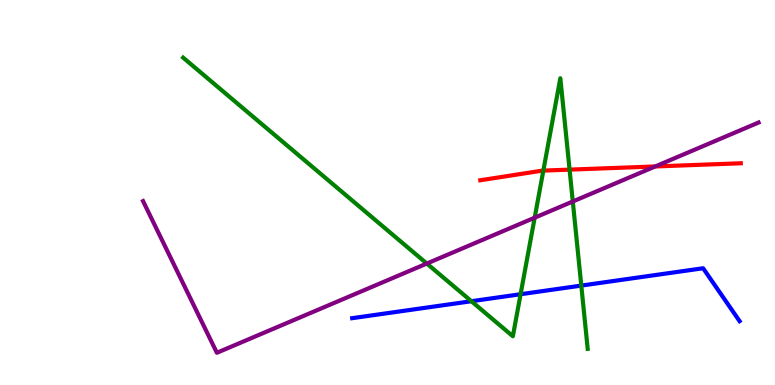[{'lines': ['blue', 'red'], 'intersections': []}, {'lines': ['green', 'red'], 'intersections': [{'x': 7.01, 'y': 5.57}, {'x': 7.35, 'y': 5.59}]}, {'lines': ['purple', 'red'], 'intersections': [{'x': 8.45, 'y': 5.68}]}, {'lines': ['blue', 'green'], 'intersections': [{'x': 6.08, 'y': 2.18}, {'x': 6.72, 'y': 2.36}, {'x': 7.5, 'y': 2.58}]}, {'lines': ['blue', 'purple'], 'intersections': []}, {'lines': ['green', 'purple'], 'intersections': [{'x': 5.51, 'y': 3.15}, {'x': 6.9, 'y': 4.35}, {'x': 7.39, 'y': 4.77}]}]